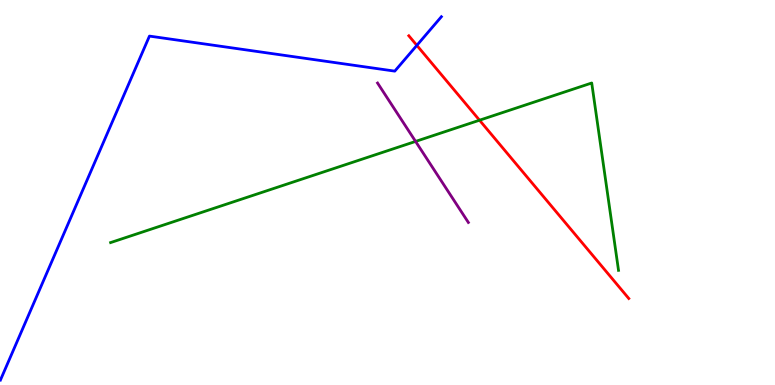[{'lines': ['blue', 'red'], 'intersections': [{'x': 5.38, 'y': 8.82}]}, {'lines': ['green', 'red'], 'intersections': [{'x': 6.19, 'y': 6.88}]}, {'lines': ['purple', 'red'], 'intersections': []}, {'lines': ['blue', 'green'], 'intersections': []}, {'lines': ['blue', 'purple'], 'intersections': []}, {'lines': ['green', 'purple'], 'intersections': [{'x': 5.36, 'y': 6.33}]}]